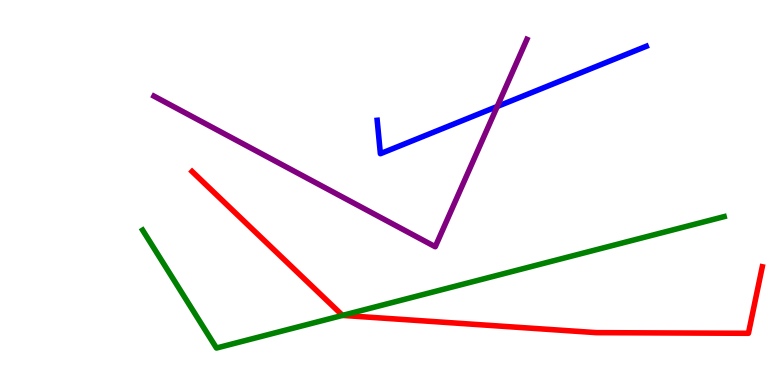[{'lines': ['blue', 'red'], 'intersections': []}, {'lines': ['green', 'red'], 'intersections': [{'x': 4.42, 'y': 1.81}]}, {'lines': ['purple', 'red'], 'intersections': []}, {'lines': ['blue', 'green'], 'intersections': []}, {'lines': ['blue', 'purple'], 'intersections': [{'x': 6.42, 'y': 7.23}]}, {'lines': ['green', 'purple'], 'intersections': []}]